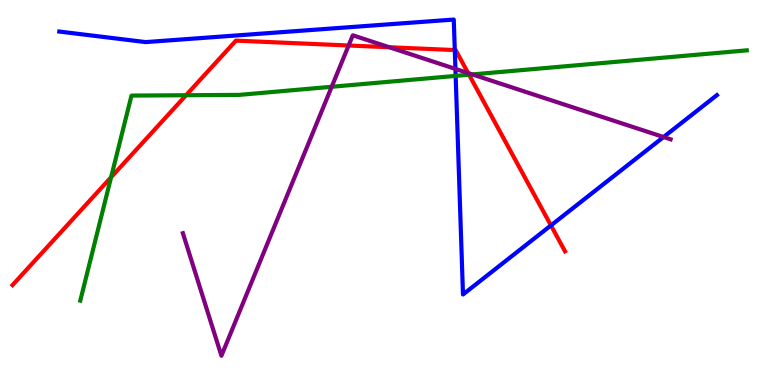[{'lines': ['blue', 'red'], 'intersections': [{'x': 5.87, 'y': 8.7}, {'x': 7.11, 'y': 4.14}]}, {'lines': ['green', 'red'], 'intersections': [{'x': 1.43, 'y': 5.4}, {'x': 2.4, 'y': 7.53}, {'x': 6.05, 'y': 8.06}]}, {'lines': ['purple', 'red'], 'intersections': [{'x': 4.5, 'y': 8.82}, {'x': 5.02, 'y': 8.77}, {'x': 6.04, 'y': 8.1}]}, {'lines': ['blue', 'green'], 'intersections': [{'x': 5.88, 'y': 8.03}]}, {'lines': ['blue', 'purple'], 'intersections': [{'x': 5.88, 'y': 8.21}, {'x': 8.56, 'y': 6.44}]}, {'lines': ['green', 'purple'], 'intersections': [{'x': 4.28, 'y': 7.75}, {'x': 6.09, 'y': 8.07}]}]